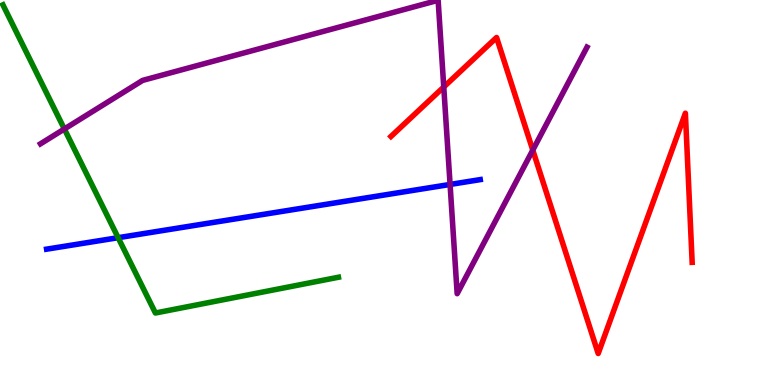[{'lines': ['blue', 'red'], 'intersections': []}, {'lines': ['green', 'red'], 'intersections': []}, {'lines': ['purple', 'red'], 'intersections': [{'x': 5.73, 'y': 7.74}, {'x': 6.87, 'y': 6.1}]}, {'lines': ['blue', 'green'], 'intersections': [{'x': 1.52, 'y': 3.83}]}, {'lines': ['blue', 'purple'], 'intersections': [{'x': 5.81, 'y': 5.21}]}, {'lines': ['green', 'purple'], 'intersections': [{'x': 0.83, 'y': 6.65}]}]